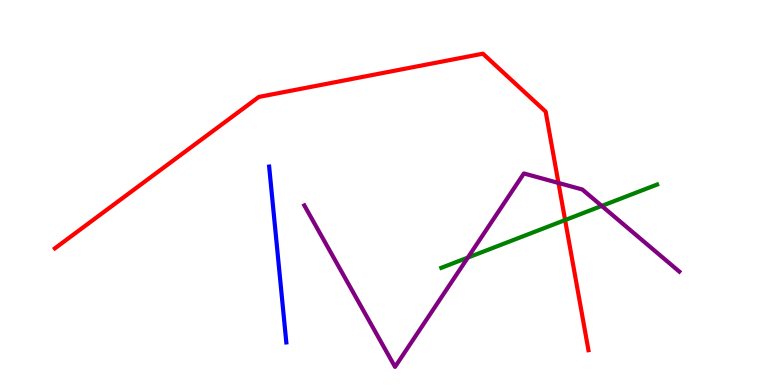[{'lines': ['blue', 'red'], 'intersections': []}, {'lines': ['green', 'red'], 'intersections': [{'x': 7.29, 'y': 4.28}]}, {'lines': ['purple', 'red'], 'intersections': [{'x': 7.21, 'y': 5.25}]}, {'lines': ['blue', 'green'], 'intersections': []}, {'lines': ['blue', 'purple'], 'intersections': []}, {'lines': ['green', 'purple'], 'intersections': [{'x': 6.04, 'y': 3.31}, {'x': 7.76, 'y': 4.65}]}]